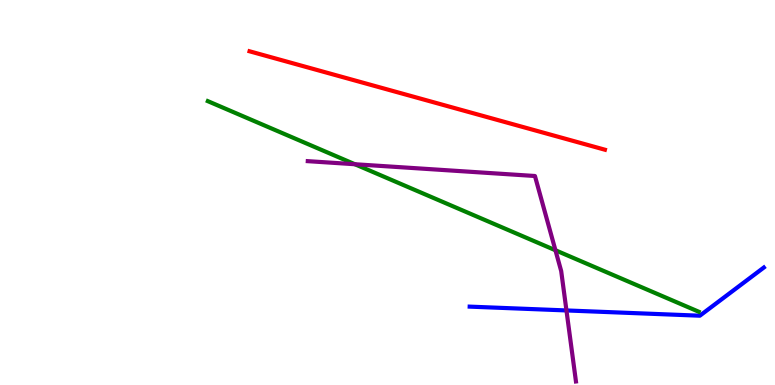[{'lines': ['blue', 'red'], 'intersections': []}, {'lines': ['green', 'red'], 'intersections': []}, {'lines': ['purple', 'red'], 'intersections': []}, {'lines': ['blue', 'green'], 'intersections': []}, {'lines': ['blue', 'purple'], 'intersections': [{'x': 7.31, 'y': 1.94}]}, {'lines': ['green', 'purple'], 'intersections': [{'x': 4.58, 'y': 5.73}, {'x': 7.17, 'y': 3.5}]}]